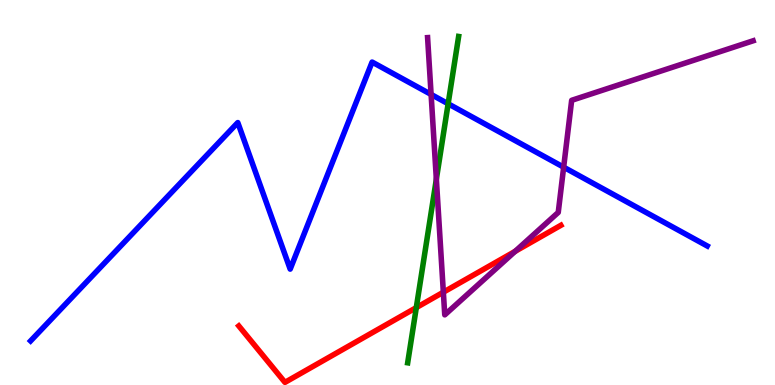[{'lines': ['blue', 'red'], 'intersections': []}, {'lines': ['green', 'red'], 'intersections': [{'x': 5.37, 'y': 2.01}]}, {'lines': ['purple', 'red'], 'intersections': [{'x': 5.72, 'y': 2.41}, {'x': 6.65, 'y': 3.47}]}, {'lines': ['blue', 'green'], 'intersections': [{'x': 5.78, 'y': 7.3}]}, {'lines': ['blue', 'purple'], 'intersections': [{'x': 5.56, 'y': 7.55}, {'x': 7.27, 'y': 5.66}]}, {'lines': ['green', 'purple'], 'intersections': [{'x': 5.63, 'y': 5.35}]}]